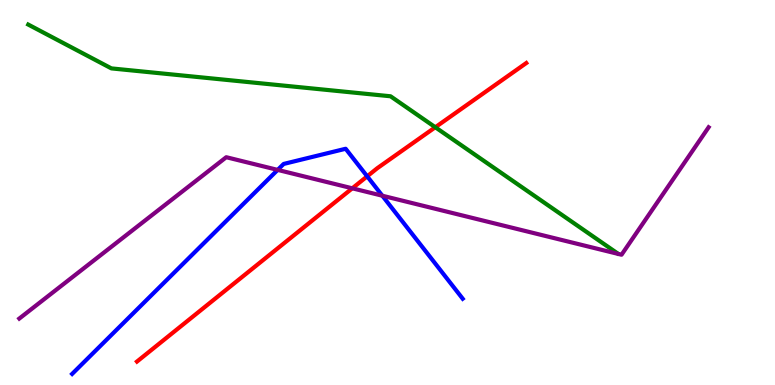[{'lines': ['blue', 'red'], 'intersections': [{'x': 4.74, 'y': 5.42}]}, {'lines': ['green', 'red'], 'intersections': [{'x': 5.62, 'y': 6.69}]}, {'lines': ['purple', 'red'], 'intersections': [{'x': 4.55, 'y': 5.11}]}, {'lines': ['blue', 'green'], 'intersections': []}, {'lines': ['blue', 'purple'], 'intersections': [{'x': 3.58, 'y': 5.59}, {'x': 4.93, 'y': 4.92}]}, {'lines': ['green', 'purple'], 'intersections': []}]